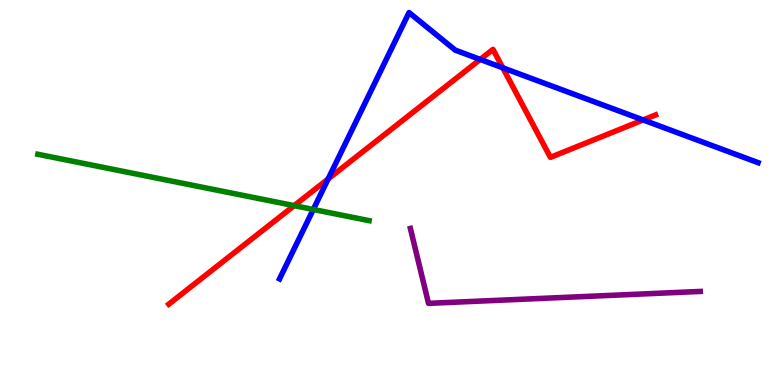[{'lines': ['blue', 'red'], 'intersections': [{'x': 4.23, 'y': 5.35}, {'x': 6.2, 'y': 8.46}, {'x': 6.49, 'y': 8.24}, {'x': 8.3, 'y': 6.88}]}, {'lines': ['green', 'red'], 'intersections': [{'x': 3.8, 'y': 4.66}]}, {'lines': ['purple', 'red'], 'intersections': []}, {'lines': ['blue', 'green'], 'intersections': [{'x': 4.04, 'y': 4.56}]}, {'lines': ['blue', 'purple'], 'intersections': []}, {'lines': ['green', 'purple'], 'intersections': []}]